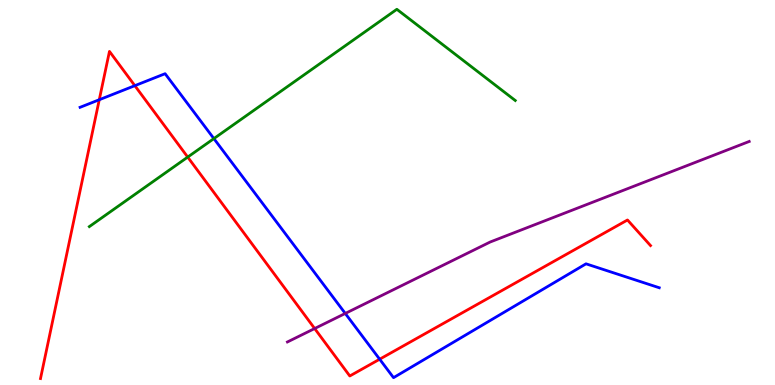[{'lines': ['blue', 'red'], 'intersections': [{'x': 1.28, 'y': 7.41}, {'x': 1.74, 'y': 7.77}, {'x': 4.9, 'y': 0.67}]}, {'lines': ['green', 'red'], 'intersections': [{'x': 2.42, 'y': 5.92}]}, {'lines': ['purple', 'red'], 'intersections': [{'x': 4.06, 'y': 1.47}]}, {'lines': ['blue', 'green'], 'intersections': [{'x': 2.76, 'y': 6.4}]}, {'lines': ['blue', 'purple'], 'intersections': [{'x': 4.46, 'y': 1.86}]}, {'lines': ['green', 'purple'], 'intersections': []}]